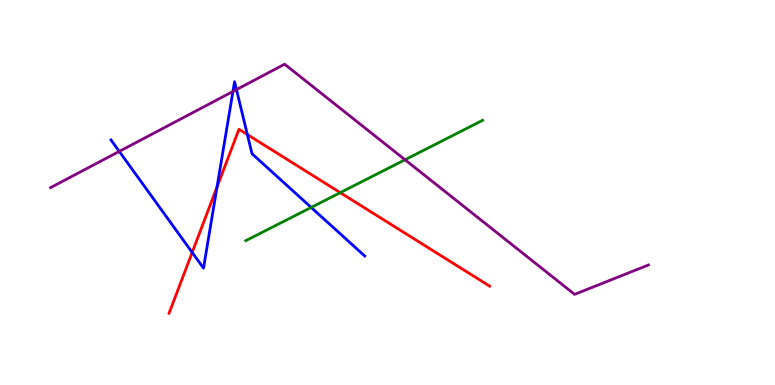[{'lines': ['blue', 'red'], 'intersections': [{'x': 2.48, 'y': 3.44}, {'x': 2.8, 'y': 5.14}, {'x': 3.19, 'y': 6.51}]}, {'lines': ['green', 'red'], 'intersections': [{'x': 4.39, 'y': 5.0}]}, {'lines': ['purple', 'red'], 'intersections': []}, {'lines': ['blue', 'green'], 'intersections': [{'x': 4.02, 'y': 4.61}]}, {'lines': ['blue', 'purple'], 'intersections': [{'x': 1.54, 'y': 6.07}, {'x': 3.01, 'y': 7.62}, {'x': 3.05, 'y': 7.67}]}, {'lines': ['green', 'purple'], 'intersections': [{'x': 5.23, 'y': 5.85}]}]